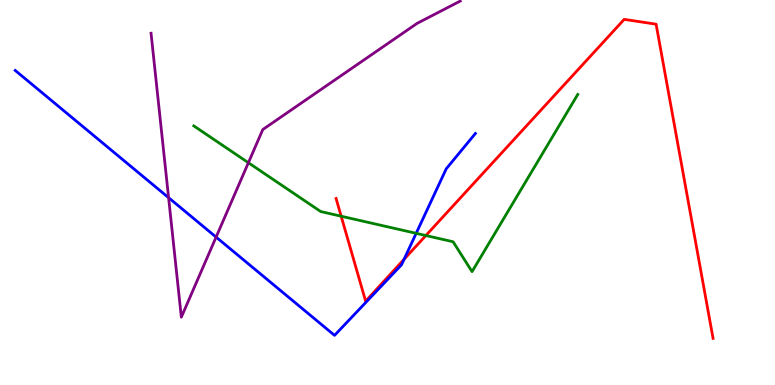[{'lines': ['blue', 'red'], 'intersections': [{'x': 5.21, 'y': 3.27}]}, {'lines': ['green', 'red'], 'intersections': [{'x': 4.4, 'y': 4.38}, {'x': 5.49, 'y': 3.88}]}, {'lines': ['purple', 'red'], 'intersections': []}, {'lines': ['blue', 'green'], 'intersections': [{'x': 5.37, 'y': 3.94}]}, {'lines': ['blue', 'purple'], 'intersections': [{'x': 2.18, 'y': 4.87}, {'x': 2.79, 'y': 3.84}]}, {'lines': ['green', 'purple'], 'intersections': [{'x': 3.2, 'y': 5.77}]}]